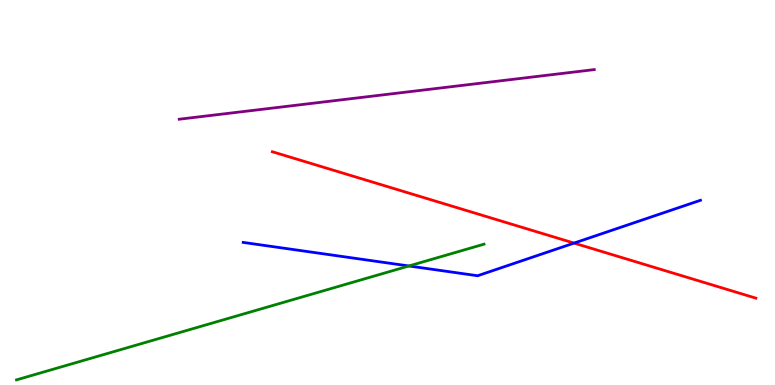[{'lines': ['blue', 'red'], 'intersections': [{'x': 7.41, 'y': 3.69}]}, {'lines': ['green', 'red'], 'intersections': []}, {'lines': ['purple', 'red'], 'intersections': []}, {'lines': ['blue', 'green'], 'intersections': [{'x': 5.28, 'y': 3.09}]}, {'lines': ['blue', 'purple'], 'intersections': []}, {'lines': ['green', 'purple'], 'intersections': []}]